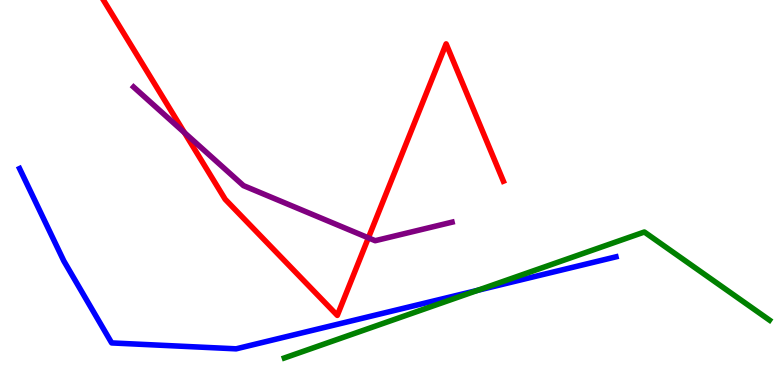[{'lines': ['blue', 'red'], 'intersections': []}, {'lines': ['green', 'red'], 'intersections': []}, {'lines': ['purple', 'red'], 'intersections': [{'x': 2.38, 'y': 6.55}, {'x': 4.75, 'y': 3.82}]}, {'lines': ['blue', 'green'], 'intersections': [{'x': 6.16, 'y': 2.46}]}, {'lines': ['blue', 'purple'], 'intersections': []}, {'lines': ['green', 'purple'], 'intersections': []}]